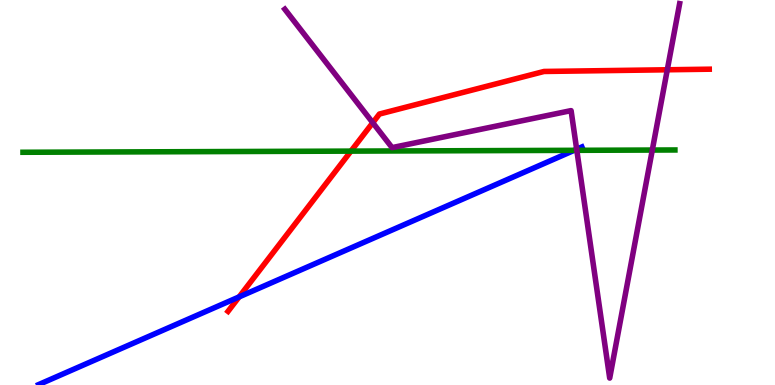[{'lines': ['blue', 'red'], 'intersections': [{'x': 3.09, 'y': 2.29}]}, {'lines': ['green', 'red'], 'intersections': [{'x': 4.53, 'y': 6.07}]}, {'lines': ['purple', 'red'], 'intersections': [{'x': 4.81, 'y': 6.81}, {'x': 8.61, 'y': 8.19}]}, {'lines': ['blue', 'green'], 'intersections': [{'x': 7.41, 'y': 6.1}]}, {'lines': ['blue', 'purple'], 'intersections': [{'x': 7.44, 'y': 6.12}]}, {'lines': ['green', 'purple'], 'intersections': [{'x': 7.44, 'y': 6.1}, {'x': 8.42, 'y': 6.1}]}]